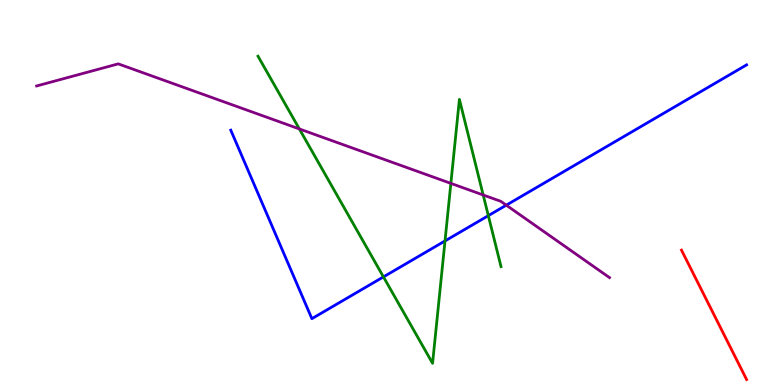[{'lines': ['blue', 'red'], 'intersections': []}, {'lines': ['green', 'red'], 'intersections': []}, {'lines': ['purple', 'red'], 'intersections': []}, {'lines': ['blue', 'green'], 'intersections': [{'x': 4.95, 'y': 2.81}, {'x': 5.74, 'y': 3.74}, {'x': 6.3, 'y': 4.4}]}, {'lines': ['blue', 'purple'], 'intersections': [{'x': 6.53, 'y': 4.67}]}, {'lines': ['green', 'purple'], 'intersections': [{'x': 3.86, 'y': 6.65}, {'x': 5.82, 'y': 5.24}, {'x': 6.23, 'y': 4.94}]}]